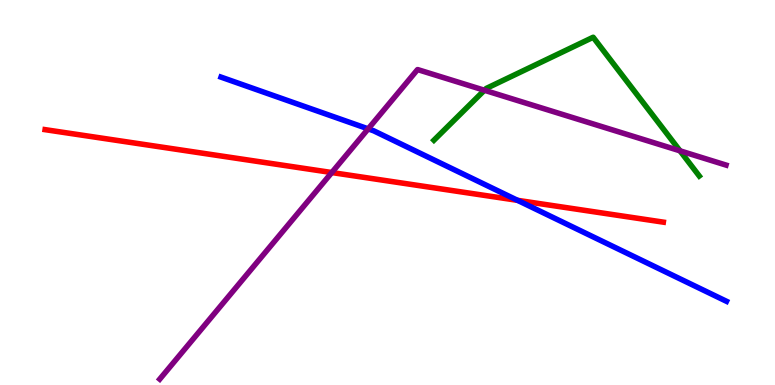[{'lines': ['blue', 'red'], 'intersections': [{'x': 6.68, 'y': 4.8}]}, {'lines': ['green', 'red'], 'intersections': []}, {'lines': ['purple', 'red'], 'intersections': [{'x': 4.28, 'y': 5.52}]}, {'lines': ['blue', 'green'], 'intersections': []}, {'lines': ['blue', 'purple'], 'intersections': [{'x': 4.75, 'y': 6.65}]}, {'lines': ['green', 'purple'], 'intersections': [{'x': 6.25, 'y': 7.66}, {'x': 8.77, 'y': 6.08}]}]